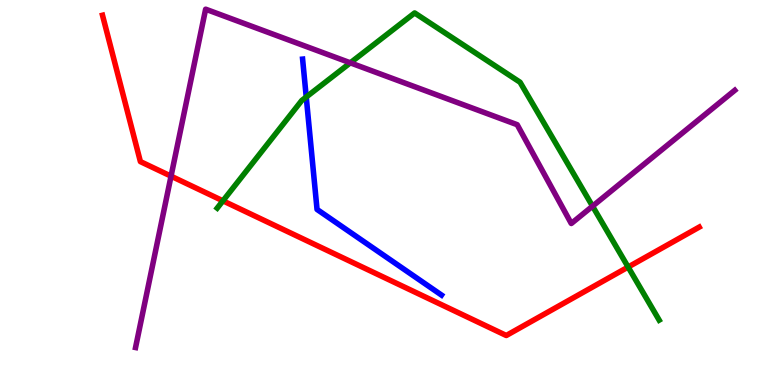[{'lines': ['blue', 'red'], 'intersections': []}, {'lines': ['green', 'red'], 'intersections': [{'x': 2.88, 'y': 4.78}, {'x': 8.1, 'y': 3.06}]}, {'lines': ['purple', 'red'], 'intersections': [{'x': 2.21, 'y': 5.42}]}, {'lines': ['blue', 'green'], 'intersections': [{'x': 3.95, 'y': 7.48}]}, {'lines': ['blue', 'purple'], 'intersections': []}, {'lines': ['green', 'purple'], 'intersections': [{'x': 4.52, 'y': 8.37}, {'x': 7.65, 'y': 4.64}]}]